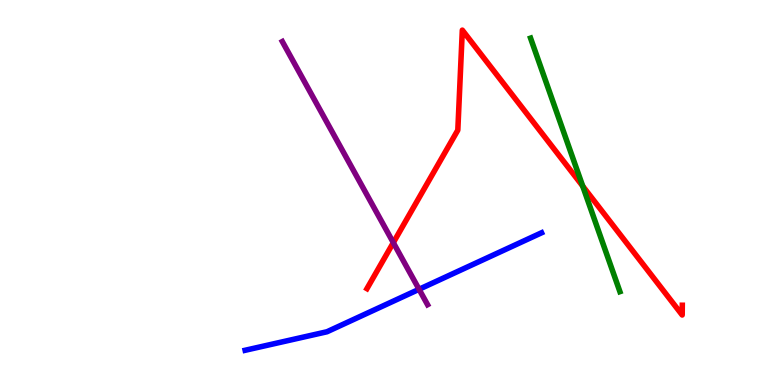[{'lines': ['blue', 'red'], 'intersections': []}, {'lines': ['green', 'red'], 'intersections': [{'x': 7.52, 'y': 5.17}]}, {'lines': ['purple', 'red'], 'intersections': [{'x': 5.08, 'y': 3.7}]}, {'lines': ['blue', 'green'], 'intersections': []}, {'lines': ['blue', 'purple'], 'intersections': [{'x': 5.41, 'y': 2.49}]}, {'lines': ['green', 'purple'], 'intersections': []}]